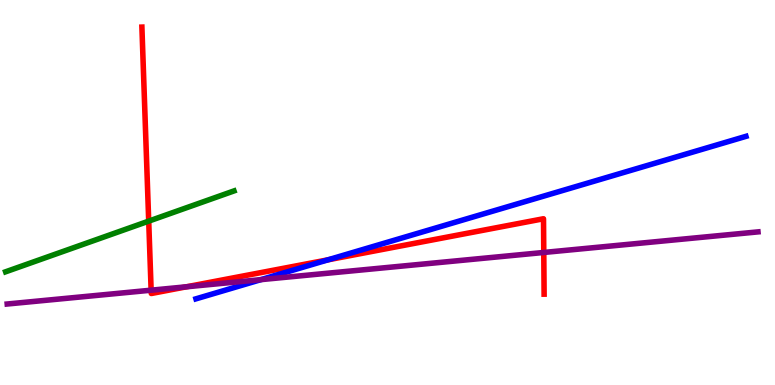[{'lines': ['blue', 'red'], 'intersections': [{'x': 4.23, 'y': 3.25}]}, {'lines': ['green', 'red'], 'intersections': [{'x': 1.92, 'y': 4.26}]}, {'lines': ['purple', 'red'], 'intersections': [{'x': 1.95, 'y': 2.46}, {'x': 2.41, 'y': 2.55}, {'x': 7.02, 'y': 3.44}]}, {'lines': ['blue', 'green'], 'intersections': []}, {'lines': ['blue', 'purple'], 'intersections': [{'x': 3.37, 'y': 2.74}]}, {'lines': ['green', 'purple'], 'intersections': []}]